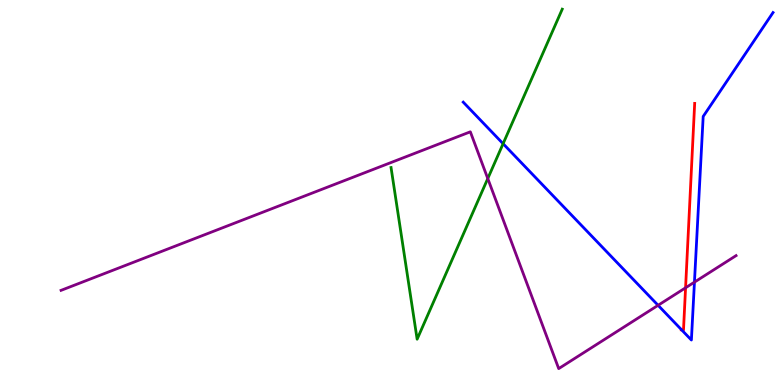[{'lines': ['blue', 'red'], 'intersections': [{'x': 8.8, 'y': 1.43}]}, {'lines': ['green', 'red'], 'intersections': []}, {'lines': ['purple', 'red'], 'intersections': [{'x': 8.85, 'y': 2.52}]}, {'lines': ['blue', 'green'], 'intersections': [{'x': 6.49, 'y': 6.27}]}, {'lines': ['blue', 'purple'], 'intersections': [{'x': 8.49, 'y': 2.07}, {'x': 8.96, 'y': 2.67}]}, {'lines': ['green', 'purple'], 'intersections': [{'x': 6.29, 'y': 5.36}]}]